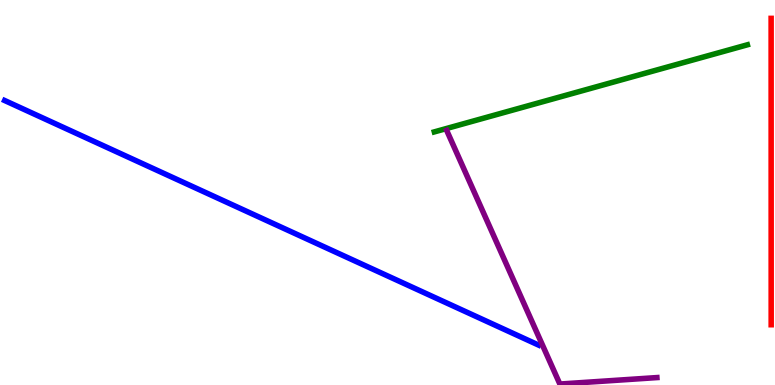[{'lines': ['blue', 'red'], 'intersections': []}, {'lines': ['green', 'red'], 'intersections': []}, {'lines': ['purple', 'red'], 'intersections': []}, {'lines': ['blue', 'green'], 'intersections': []}, {'lines': ['blue', 'purple'], 'intersections': []}, {'lines': ['green', 'purple'], 'intersections': []}]